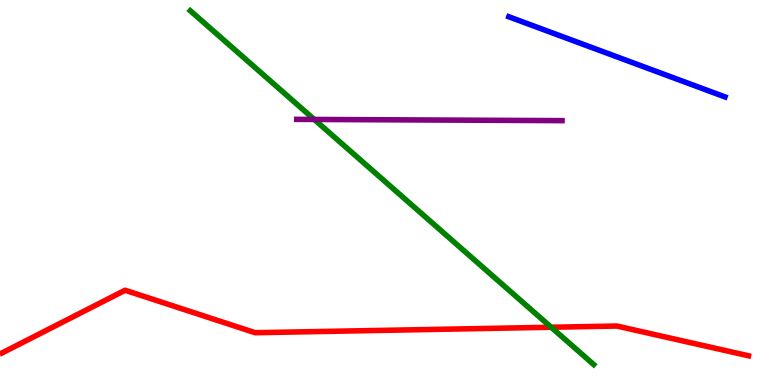[{'lines': ['blue', 'red'], 'intersections': []}, {'lines': ['green', 'red'], 'intersections': [{'x': 7.11, 'y': 1.5}]}, {'lines': ['purple', 'red'], 'intersections': []}, {'lines': ['blue', 'green'], 'intersections': []}, {'lines': ['blue', 'purple'], 'intersections': []}, {'lines': ['green', 'purple'], 'intersections': [{'x': 4.05, 'y': 6.9}]}]